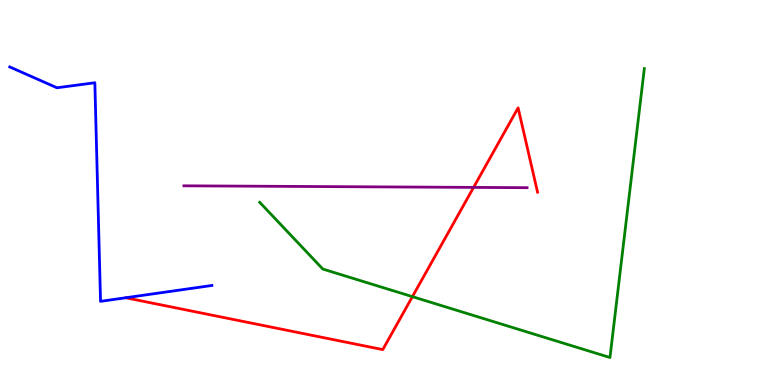[{'lines': ['blue', 'red'], 'intersections': []}, {'lines': ['green', 'red'], 'intersections': [{'x': 5.32, 'y': 2.29}]}, {'lines': ['purple', 'red'], 'intersections': [{'x': 6.11, 'y': 5.13}]}, {'lines': ['blue', 'green'], 'intersections': []}, {'lines': ['blue', 'purple'], 'intersections': []}, {'lines': ['green', 'purple'], 'intersections': []}]